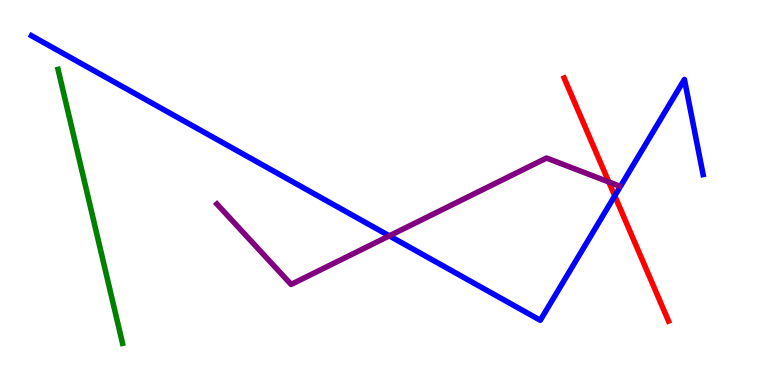[{'lines': ['blue', 'red'], 'intersections': [{'x': 7.93, 'y': 4.91}]}, {'lines': ['green', 'red'], 'intersections': []}, {'lines': ['purple', 'red'], 'intersections': [{'x': 7.86, 'y': 5.27}]}, {'lines': ['blue', 'green'], 'intersections': []}, {'lines': ['blue', 'purple'], 'intersections': [{'x': 5.02, 'y': 3.87}]}, {'lines': ['green', 'purple'], 'intersections': []}]